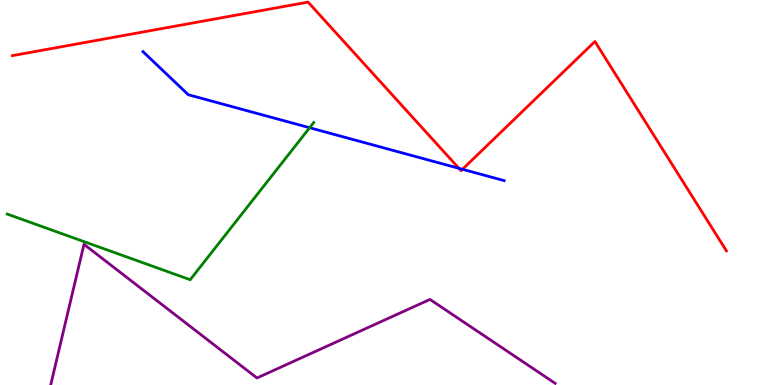[{'lines': ['blue', 'red'], 'intersections': [{'x': 5.92, 'y': 5.63}, {'x': 5.97, 'y': 5.6}]}, {'lines': ['green', 'red'], 'intersections': []}, {'lines': ['purple', 'red'], 'intersections': []}, {'lines': ['blue', 'green'], 'intersections': [{'x': 4.0, 'y': 6.68}]}, {'lines': ['blue', 'purple'], 'intersections': []}, {'lines': ['green', 'purple'], 'intersections': []}]